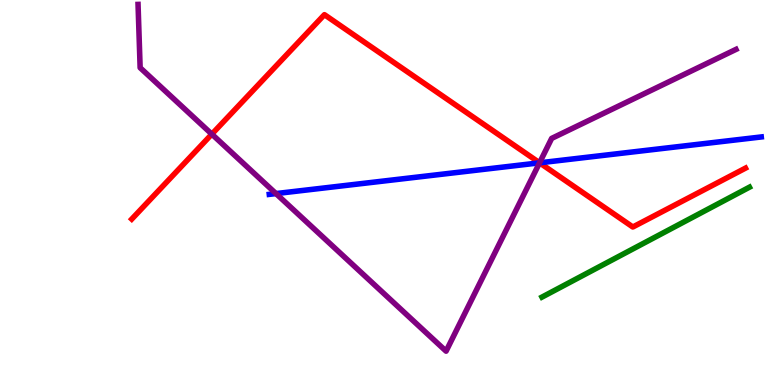[{'lines': ['blue', 'red'], 'intersections': [{'x': 6.96, 'y': 5.77}]}, {'lines': ['green', 'red'], 'intersections': []}, {'lines': ['purple', 'red'], 'intersections': [{'x': 2.73, 'y': 6.52}, {'x': 6.96, 'y': 5.77}]}, {'lines': ['blue', 'green'], 'intersections': []}, {'lines': ['blue', 'purple'], 'intersections': [{'x': 3.56, 'y': 4.97}, {'x': 6.96, 'y': 5.77}]}, {'lines': ['green', 'purple'], 'intersections': []}]